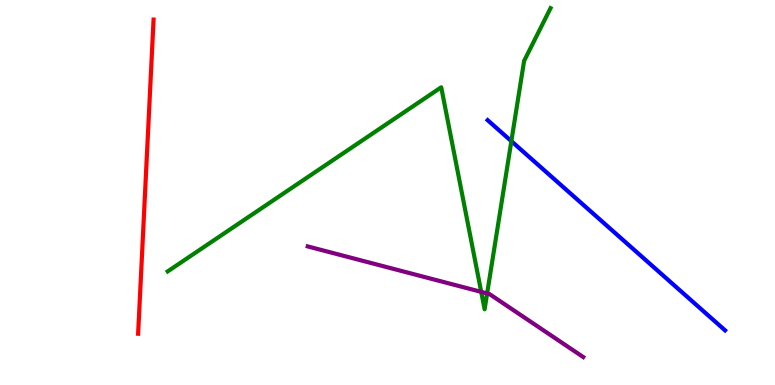[{'lines': ['blue', 'red'], 'intersections': []}, {'lines': ['green', 'red'], 'intersections': []}, {'lines': ['purple', 'red'], 'intersections': []}, {'lines': ['blue', 'green'], 'intersections': [{'x': 6.6, 'y': 6.33}]}, {'lines': ['blue', 'purple'], 'intersections': []}, {'lines': ['green', 'purple'], 'intersections': [{'x': 6.21, 'y': 2.42}, {'x': 6.29, 'y': 2.38}]}]